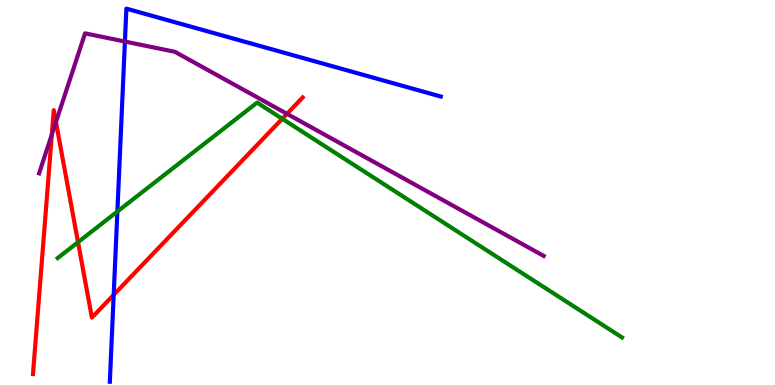[{'lines': ['blue', 'red'], 'intersections': [{'x': 1.47, 'y': 2.34}]}, {'lines': ['green', 'red'], 'intersections': [{'x': 1.01, 'y': 3.71}, {'x': 3.64, 'y': 6.91}]}, {'lines': ['purple', 'red'], 'intersections': [{'x': 0.669, 'y': 6.51}, {'x': 0.722, 'y': 6.83}, {'x': 3.7, 'y': 7.04}]}, {'lines': ['blue', 'green'], 'intersections': [{'x': 1.51, 'y': 4.51}]}, {'lines': ['blue', 'purple'], 'intersections': [{'x': 1.61, 'y': 8.92}]}, {'lines': ['green', 'purple'], 'intersections': []}]